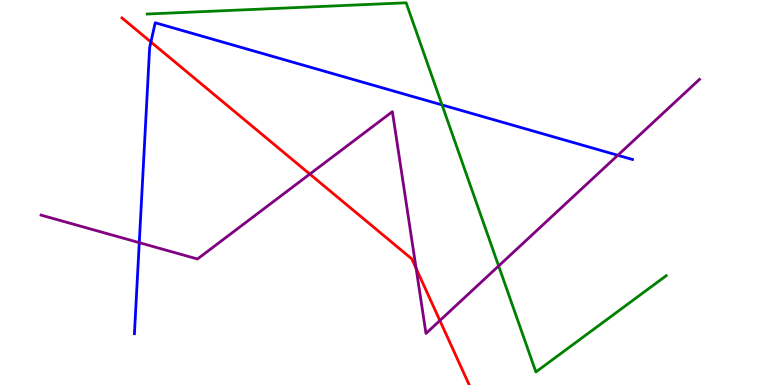[{'lines': ['blue', 'red'], 'intersections': [{'x': 1.95, 'y': 8.91}]}, {'lines': ['green', 'red'], 'intersections': []}, {'lines': ['purple', 'red'], 'intersections': [{'x': 4.0, 'y': 5.48}, {'x': 5.37, 'y': 3.03}, {'x': 5.68, 'y': 1.67}]}, {'lines': ['blue', 'green'], 'intersections': [{'x': 5.7, 'y': 7.27}]}, {'lines': ['blue', 'purple'], 'intersections': [{'x': 1.8, 'y': 3.7}, {'x': 7.97, 'y': 5.97}]}, {'lines': ['green', 'purple'], 'intersections': [{'x': 6.43, 'y': 3.09}]}]